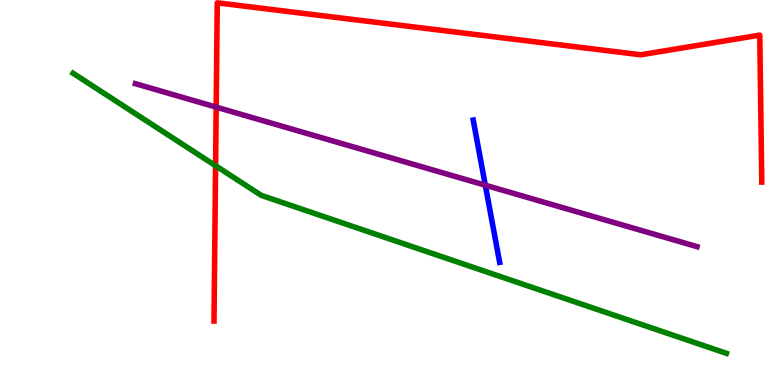[{'lines': ['blue', 'red'], 'intersections': []}, {'lines': ['green', 'red'], 'intersections': [{'x': 2.78, 'y': 5.7}]}, {'lines': ['purple', 'red'], 'intersections': [{'x': 2.79, 'y': 7.22}]}, {'lines': ['blue', 'green'], 'intersections': []}, {'lines': ['blue', 'purple'], 'intersections': [{'x': 6.26, 'y': 5.19}]}, {'lines': ['green', 'purple'], 'intersections': []}]